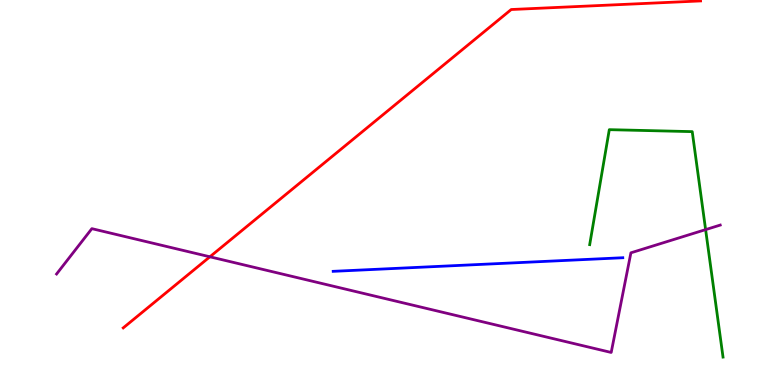[{'lines': ['blue', 'red'], 'intersections': []}, {'lines': ['green', 'red'], 'intersections': []}, {'lines': ['purple', 'red'], 'intersections': [{'x': 2.71, 'y': 3.33}]}, {'lines': ['blue', 'green'], 'intersections': []}, {'lines': ['blue', 'purple'], 'intersections': []}, {'lines': ['green', 'purple'], 'intersections': [{'x': 9.1, 'y': 4.04}]}]